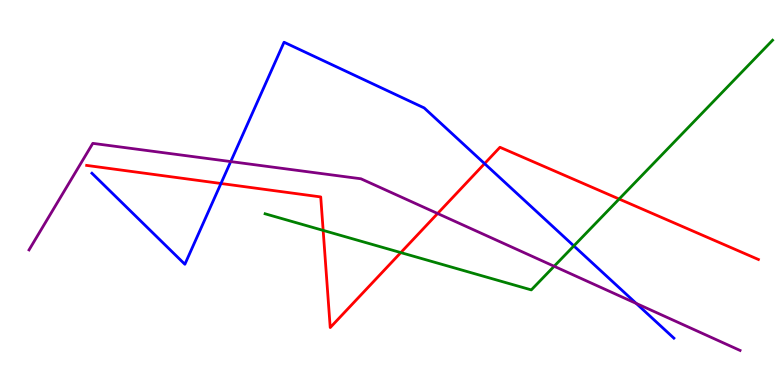[{'lines': ['blue', 'red'], 'intersections': [{'x': 2.85, 'y': 5.23}, {'x': 6.25, 'y': 5.75}]}, {'lines': ['green', 'red'], 'intersections': [{'x': 4.17, 'y': 4.02}, {'x': 5.17, 'y': 3.44}, {'x': 7.99, 'y': 4.83}]}, {'lines': ['purple', 'red'], 'intersections': [{'x': 5.65, 'y': 4.45}]}, {'lines': ['blue', 'green'], 'intersections': [{'x': 7.4, 'y': 3.61}]}, {'lines': ['blue', 'purple'], 'intersections': [{'x': 2.98, 'y': 5.8}, {'x': 8.21, 'y': 2.12}]}, {'lines': ['green', 'purple'], 'intersections': [{'x': 7.15, 'y': 3.08}]}]